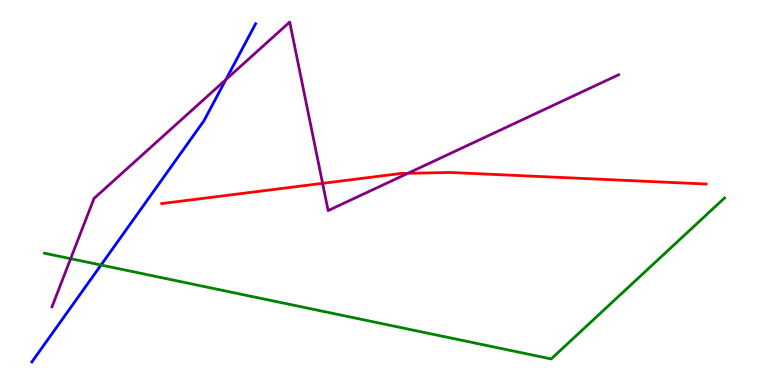[{'lines': ['blue', 'red'], 'intersections': []}, {'lines': ['green', 'red'], 'intersections': []}, {'lines': ['purple', 'red'], 'intersections': [{'x': 4.16, 'y': 5.24}, {'x': 5.26, 'y': 5.5}]}, {'lines': ['blue', 'green'], 'intersections': [{'x': 1.3, 'y': 3.12}]}, {'lines': ['blue', 'purple'], 'intersections': [{'x': 2.91, 'y': 7.93}]}, {'lines': ['green', 'purple'], 'intersections': [{'x': 0.912, 'y': 3.28}]}]